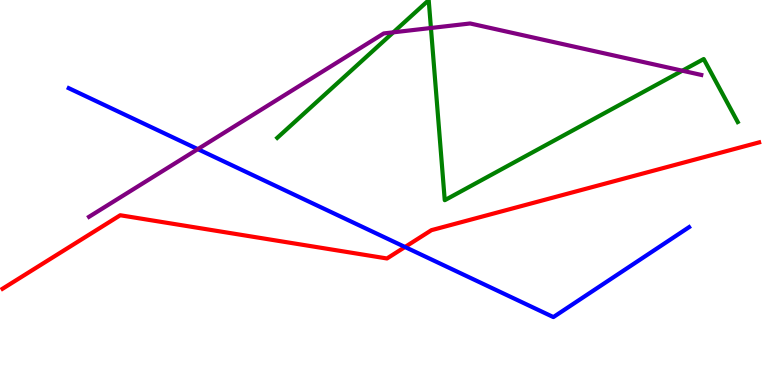[{'lines': ['blue', 'red'], 'intersections': [{'x': 5.23, 'y': 3.58}]}, {'lines': ['green', 'red'], 'intersections': []}, {'lines': ['purple', 'red'], 'intersections': []}, {'lines': ['blue', 'green'], 'intersections': []}, {'lines': ['blue', 'purple'], 'intersections': [{'x': 2.55, 'y': 6.13}]}, {'lines': ['green', 'purple'], 'intersections': [{'x': 5.08, 'y': 9.16}, {'x': 5.56, 'y': 9.27}, {'x': 8.8, 'y': 8.16}]}]